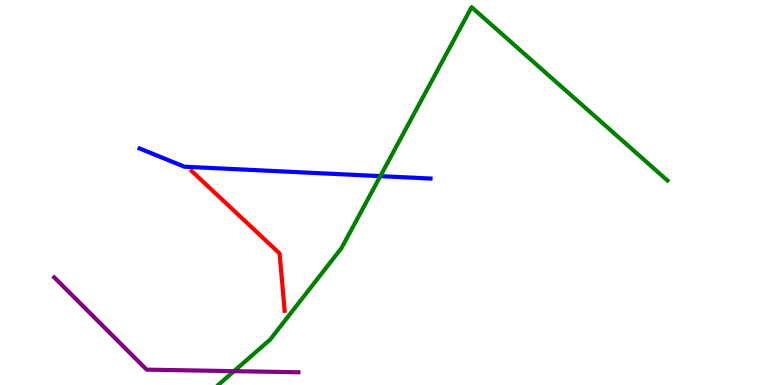[{'lines': ['blue', 'red'], 'intersections': []}, {'lines': ['green', 'red'], 'intersections': []}, {'lines': ['purple', 'red'], 'intersections': []}, {'lines': ['blue', 'green'], 'intersections': [{'x': 4.91, 'y': 5.42}]}, {'lines': ['blue', 'purple'], 'intersections': []}, {'lines': ['green', 'purple'], 'intersections': [{'x': 3.02, 'y': 0.36}]}]